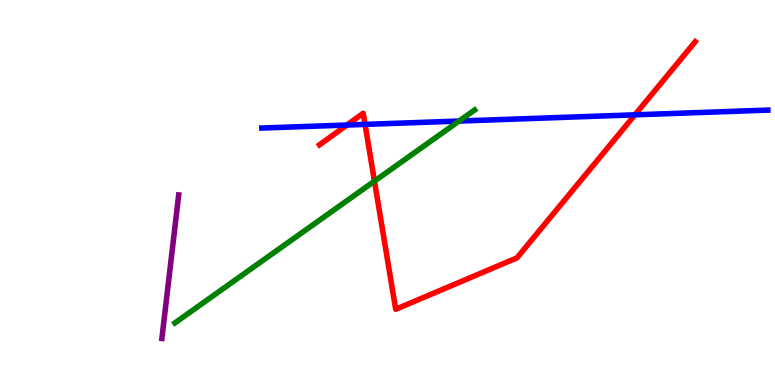[{'lines': ['blue', 'red'], 'intersections': [{'x': 4.48, 'y': 6.75}, {'x': 4.71, 'y': 6.77}, {'x': 8.19, 'y': 7.02}]}, {'lines': ['green', 'red'], 'intersections': [{'x': 4.83, 'y': 5.29}]}, {'lines': ['purple', 'red'], 'intersections': []}, {'lines': ['blue', 'green'], 'intersections': [{'x': 5.92, 'y': 6.86}]}, {'lines': ['blue', 'purple'], 'intersections': []}, {'lines': ['green', 'purple'], 'intersections': []}]